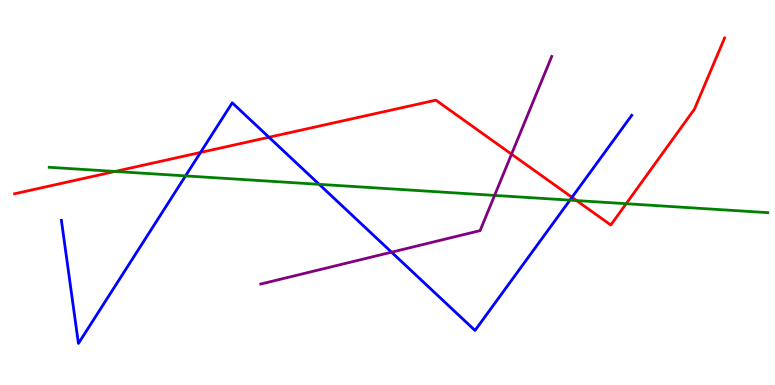[{'lines': ['blue', 'red'], 'intersections': [{'x': 2.59, 'y': 6.04}, {'x': 3.47, 'y': 6.44}, {'x': 7.38, 'y': 4.87}]}, {'lines': ['green', 'red'], 'intersections': [{'x': 1.48, 'y': 5.55}, {'x': 7.44, 'y': 4.79}, {'x': 8.08, 'y': 4.71}]}, {'lines': ['purple', 'red'], 'intersections': [{'x': 6.6, 'y': 6.0}]}, {'lines': ['blue', 'green'], 'intersections': [{'x': 2.39, 'y': 5.43}, {'x': 4.12, 'y': 5.21}, {'x': 7.35, 'y': 4.8}]}, {'lines': ['blue', 'purple'], 'intersections': [{'x': 5.05, 'y': 3.45}]}, {'lines': ['green', 'purple'], 'intersections': [{'x': 6.38, 'y': 4.92}]}]